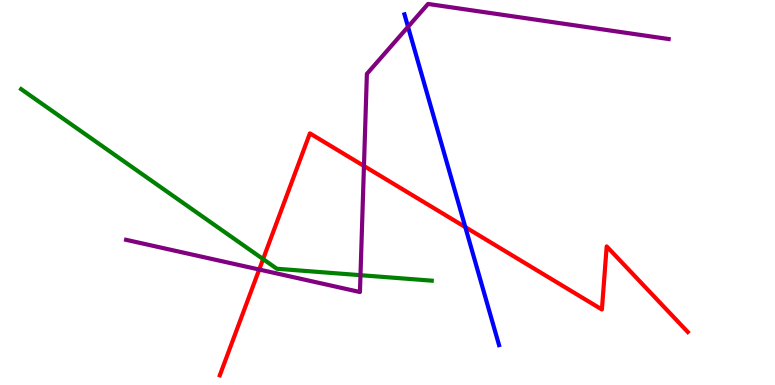[{'lines': ['blue', 'red'], 'intersections': [{'x': 6.0, 'y': 4.1}]}, {'lines': ['green', 'red'], 'intersections': [{'x': 3.39, 'y': 3.27}]}, {'lines': ['purple', 'red'], 'intersections': [{'x': 3.34, 'y': 3.0}, {'x': 4.7, 'y': 5.69}]}, {'lines': ['blue', 'green'], 'intersections': []}, {'lines': ['blue', 'purple'], 'intersections': [{'x': 5.26, 'y': 9.3}]}, {'lines': ['green', 'purple'], 'intersections': [{'x': 4.65, 'y': 2.85}]}]